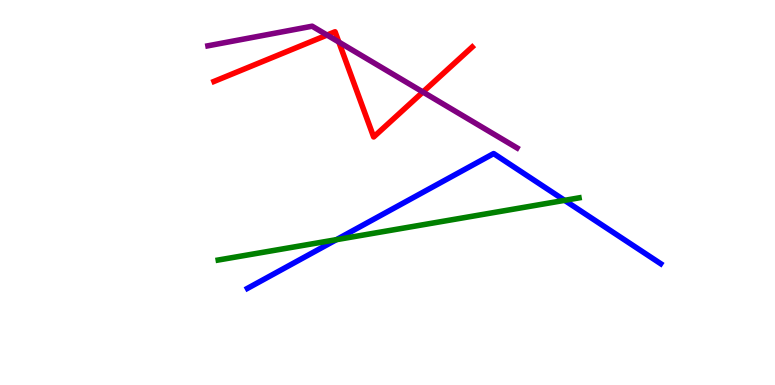[{'lines': ['blue', 'red'], 'intersections': []}, {'lines': ['green', 'red'], 'intersections': []}, {'lines': ['purple', 'red'], 'intersections': [{'x': 4.22, 'y': 9.09}, {'x': 4.37, 'y': 8.91}, {'x': 5.46, 'y': 7.61}]}, {'lines': ['blue', 'green'], 'intersections': [{'x': 4.34, 'y': 3.77}, {'x': 7.29, 'y': 4.8}]}, {'lines': ['blue', 'purple'], 'intersections': []}, {'lines': ['green', 'purple'], 'intersections': []}]